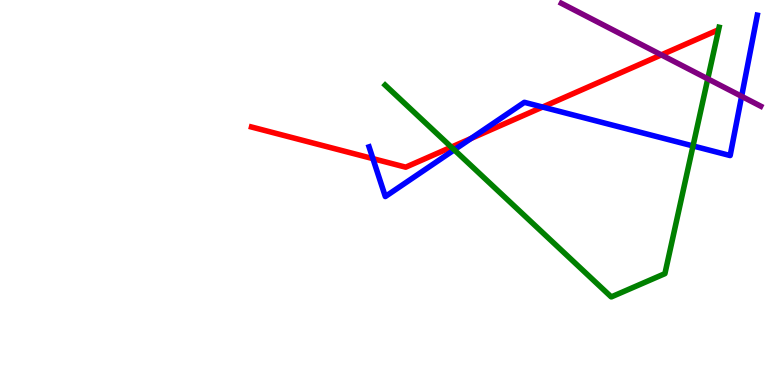[{'lines': ['blue', 'red'], 'intersections': [{'x': 4.81, 'y': 5.88}, {'x': 6.08, 'y': 6.4}, {'x': 7.0, 'y': 7.22}]}, {'lines': ['green', 'red'], 'intersections': [{'x': 5.82, 'y': 6.18}]}, {'lines': ['purple', 'red'], 'intersections': [{'x': 8.53, 'y': 8.57}]}, {'lines': ['blue', 'green'], 'intersections': [{'x': 5.86, 'y': 6.11}, {'x': 8.94, 'y': 6.21}]}, {'lines': ['blue', 'purple'], 'intersections': [{'x': 9.57, 'y': 7.5}]}, {'lines': ['green', 'purple'], 'intersections': [{'x': 9.13, 'y': 7.95}]}]